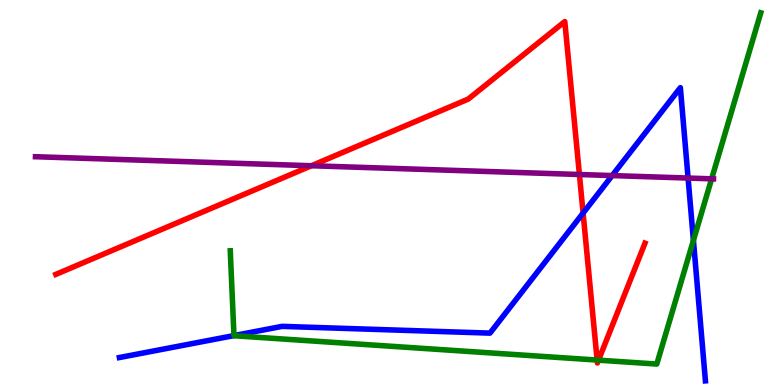[{'lines': ['blue', 'red'], 'intersections': [{'x': 7.52, 'y': 4.47}]}, {'lines': ['green', 'red'], 'intersections': [{'x': 7.7, 'y': 0.648}, {'x': 7.72, 'y': 0.645}]}, {'lines': ['purple', 'red'], 'intersections': [{'x': 4.02, 'y': 5.7}, {'x': 7.48, 'y': 5.47}]}, {'lines': ['blue', 'green'], 'intersections': [{'x': 3.02, 'y': 1.28}, {'x': 8.95, 'y': 3.76}]}, {'lines': ['blue', 'purple'], 'intersections': [{'x': 7.9, 'y': 5.44}, {'x': 8.88, 'y': 5.38}]}, {'lines': ['green', 'purple'], 'intersections': [{'x': 9.18, 'y': 5.36}]}]